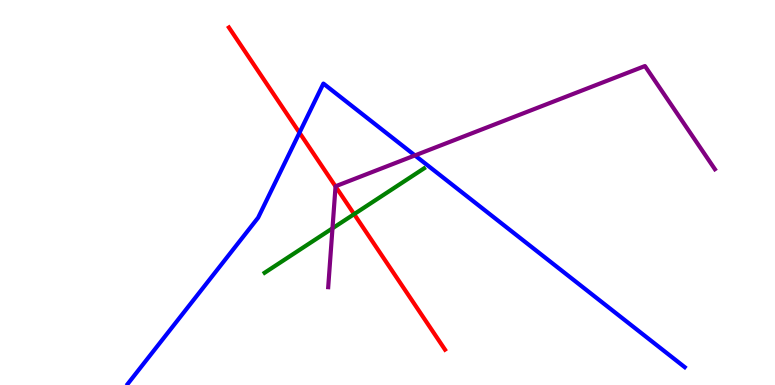[{'lines': ['blue', 'red'], 'intersections': [{'x': 3.86, 'y': 6.55}]}, {'lines': ['green', 'red'], 'intersections': [{'x': 4.57, 'y': 4.44}]}, {'lines': ['purple', 'red'], 'intersections': [{'x': 4.33, 'y': 5.16}]}, {'lines': ['blue', 'green'], 'intersections': []}, {'lines': ['blue', 'purple'], 'intersections': [{'x': 5.35, 'y': 5.96}]}, {'lines': ['green', 'purple'], 'intersections': [{'x': 4.29, 'y': 4.07}]}]